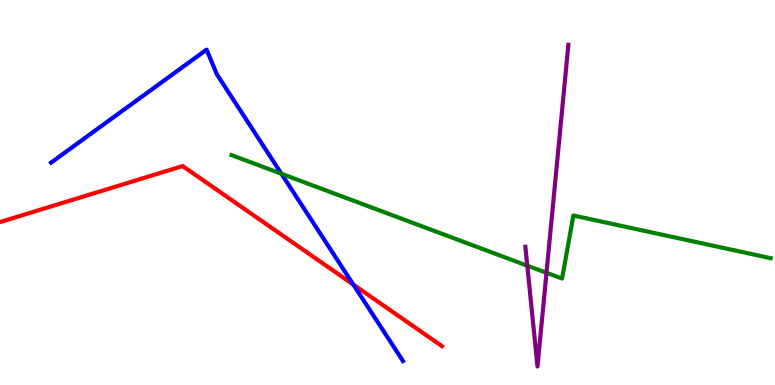[{'lines': ['blue', 'red'], 'intersections': [{'x': 4.56, 'y': 2.61}]}, {'lines': ['green', 'red'], 'intersections': []}, {'lines': ['purple', 'red'], 'intersections': []}, {'lines': ['blue', 'green'], 'intersections': [{'x': 3.63, 'y': 5.49}]}, {'lines': ['blue', 'purple'], 'intersections': []}, {'lines': ['green', 'purple'], 'intersections': [{'x': 6.8, 'y': 3.1}, {'x': 7.05, 'y': 2.91}]}]